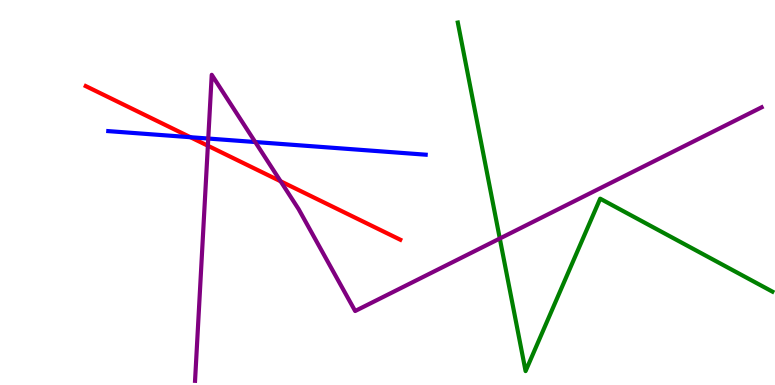[{'lines': ['blue', 'red'], 'intersections': [{'x': 2.46, 'y': 6.44}]}, {'lines': ['green', 'red'], 'intersections': []}, {'lines': ['purple', 'red'], 'intersections': [{'x': 2.68, 'y': 6.21}, {'x': 3.62, 'y': 5.29}]}, {'lines': ['blue', 'green'], 'intersections': []}, {'lines': ['blue', 'purple'], 'intersections': [{'x': 2.69, 'y': 6.4}, {'x': 3.29, 'y': 6.31}]}, {'lines': ['green', 'purple'], 'intersections': [{'x': 6.45, 'y': 3.8}]}]